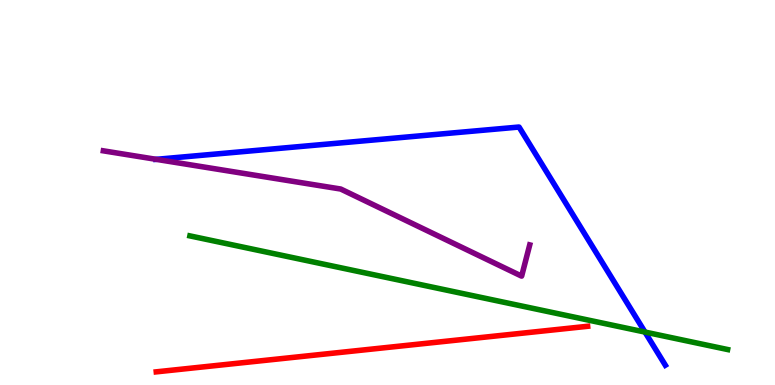[{'lines': ['blue', 'red'], 'intersections': []}, {'lines': ['green', 'red'], 'intersections': []}, {'lines': ['purple', 'red'], 'intersections': []}, {'lines': ['blue', 'green'], 'intersections': [{'x': 8.32, 'y': 1.37}]}, {'lines': ['blue', 'purple'], 'intersections': [{'x': 2.02, 'y': 5.86}]}, {'lines': ['green', 'purple'], 'intersections': []}]